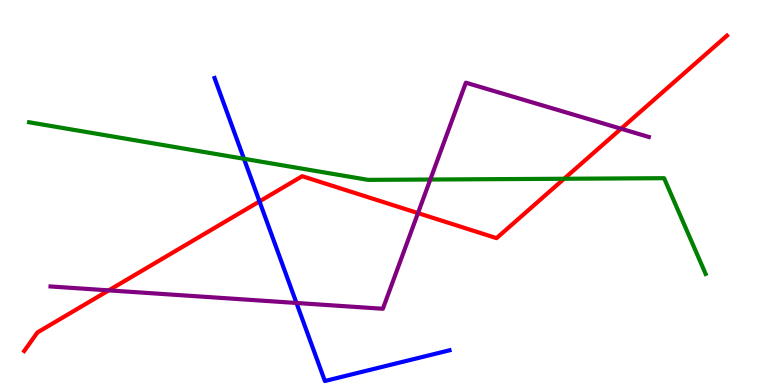[{'lines': ['blue', 'red'], 'intersections': [{'x': 3.35, 'y': 4.77}]}, {'lines': ['green', 'red'], 'intersections': [{'x': 7.28, 'y': 5.36}]}, {'lines': ['purple', 'red'], 'intersections': [{'x': 1.4, 'y': 2.46}, {'x': 5.39, 'y': 4.47}, {'x': 8.01, 'y': 6.66}]}, {'lines': ['blue', 'green'], 'intersections': [{'x': 3.15, 'y': 5.88}]}, {'lines': ['blue', 'purple'], 'intersections': [{'x': 3.83, 'y': 2.13}]}, {'lines': ['green', 'purple'], 'intersections': [{'x': 5.55, 'y': 5.34}]}]